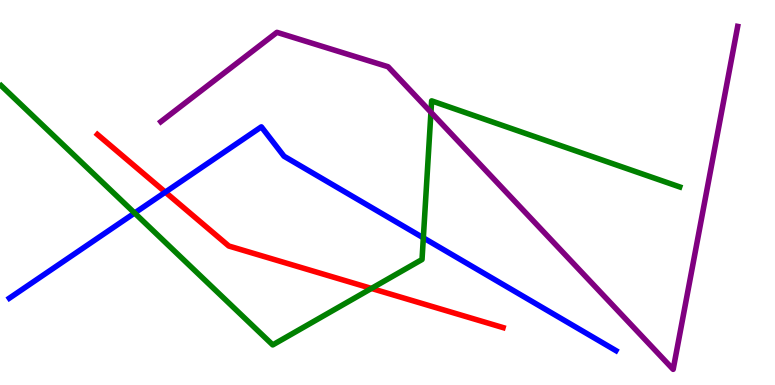[{'lines': ['blue', 'red'], 'intersections': [{'x': 2.13, 'y': 5.01}]}, {'lines': ['green', 'red'], 'intersections': [{'x': 4.79, 'y': 2.51}]}, {'lines': ['purple', 'red'], 'intersections': []}, {'lines': ['blue', 'green'], 'intersections': [{'x': 1.74, 'y': 4.47}, {'x': 5.46, 'y': 3.82}]}, {'lines': ['blue', 'purple'], 'intersections': []}, {'lines': ['green', 'purple'], 'intersections': [{'x': 5.56, 'y': 7.08}]}]